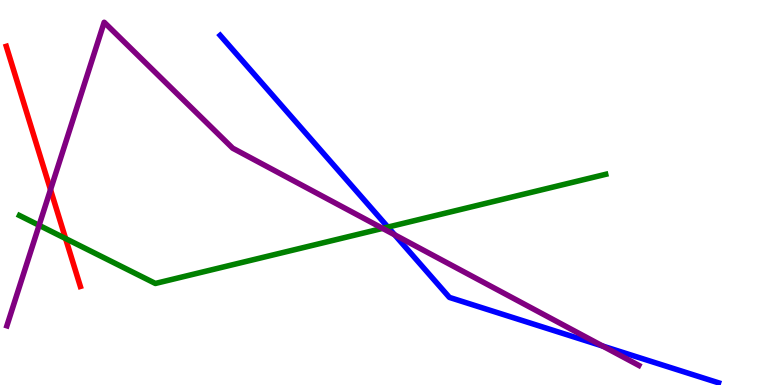[{'lines': ['blue', 'red'], 'intersections': []}, {'lines': ['green', 'red'], 'intersections': [{'x': 0.846, 'y': 3.8}]}, {'lines': ['purple', 'red'], 'intersections': [{'x': 0.652, 'y': 5.07}]}, {'lines': ['blue', 'green'], 'intersections': [{'x': 5.01, 'y': 4.1}]}, {'lines': ['blue', 'purple'], 'intersections': [{'x': 5.09, 'y': 3.9}, {'x': 7.78, 'y': 1.01}]}, {'lines': ['green', 'purple'], 'intersections': [{'x': 0.505, 'y': 4.15}, {'x': 4.94, 'y': 4.07}]}]